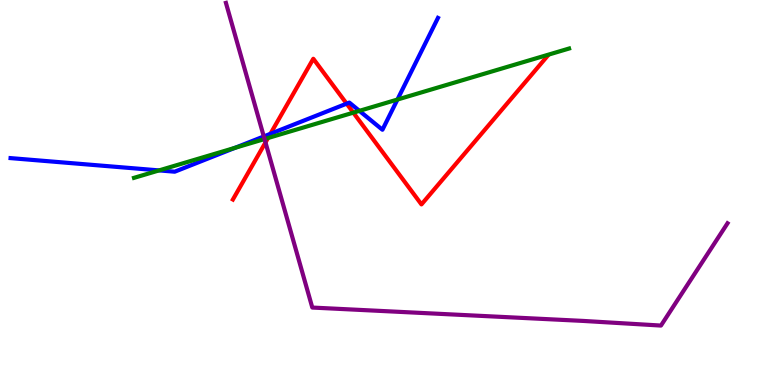[{'lines': ['blue', 'red'], 'intersections': [{'x': 3.49, 'y': 6.52}, {'x': 4.47, 'y': 7.31}]}, {'lines': ['green', 'red'], 'intersections': [{'x': 3.46, 'y': 6.42}, {'x': 4.56, 'y': 7.07}]}, {'lines': ['purple', 'red'], 'intersections': [{'x': 3.43, 'y': 6.3}]}, {'lines': ['blue', 'green'], 'intersections': [{'x': 2.05, 'y': 5.57}, {'x': 3.03, 'y': 6.16}, {'x': 4.64, 'y': 7.12}, {'x': 5.13, 'y': 7.41}]}, {'lines': ['blue', 'purple'], 'intersections': [{'x': 3.4, 'y': 6.46}]}, {'lines': ['green', 'purple'], 'intersections': [{'x': 3.41, 'y': 6.39}]}]